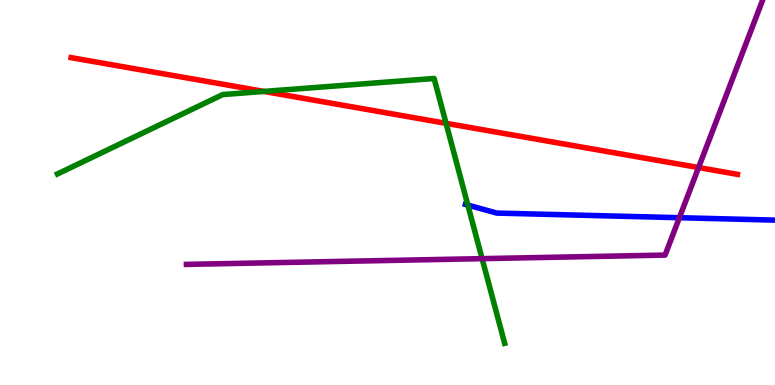[{'lines': ['blue', 'red'], 'intersections': []}, {'lines': ['green', 'red'], 'intersections': [{'x': 3.41, 'y': 7.63}, {'x': 5.76, 'y': 6.8}]}, {'lines': ['purple', 'red'], 'intersections': [{'x': 9.01, 'y': 5.65}]}, {'lines': ['blue', 'green'], 'intersections': [{'x': 6.04, 'y': 4.67}]}, {'lines': ['blue', 'purple'], 'intersections': [{'x': 8.77, 'y': 4.35}]}, {'lines': ['green', 'purple'], 'intersections': [{'x': 6.22, 'y': 3.28}]}]